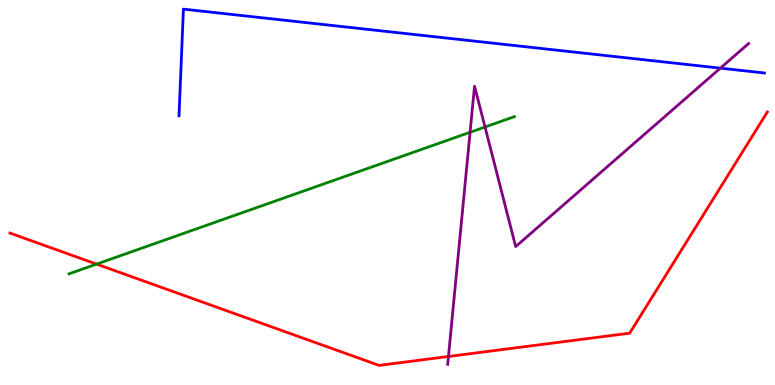[{'lines': ['blue', 'red'], 'intersections': []}, {'lines': ['green', 'red'], 'intersections': [{'x': 1.25, 'y': 3.14}]}, {'lines': ['purple', 'red'], 'intersections': [{'x': 5.79, 'y': 0.741}]}, {'lines': ['blue', 'green'], 'intersections': []}, {'lines': ['blue', 'purple'], 'intersections': [{'x': 9.3, 'y': 8.23}]}, {'lines': ['green', 'purple'], 'intersections': [{'x': 6.07, 'y': 6.56}, {'x': 6.26, 'y': 6.7}]}]